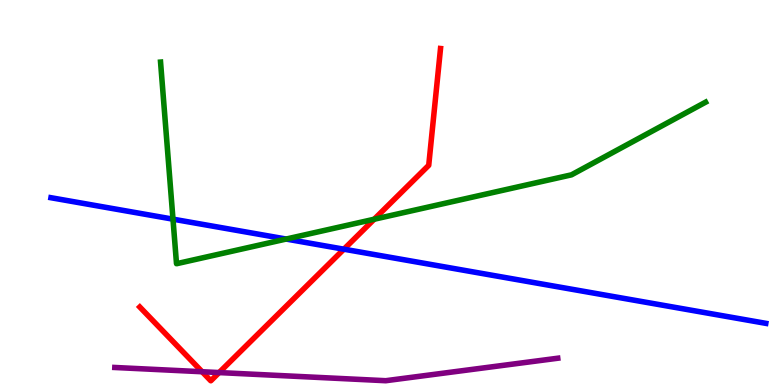[{'lines': ['blue', 'red'], 'intersections': [{'x': 4.44, 'y': 3.53}]}, {'lines': ['green', 'red'], 'intersections': [{'x': 4.83, 'y': 4.31}]}, {'lines': ['purple', 'red'], 'intersections': [{'x': 2.61, 'y': 0.344}, {'x': 2.83, 'y': 0.323}]}, {'lines': ['blue', 'green'], 'intersections': [{'x': 2.23, 'y': 4.31}, {'x': 3.69, 'y': 3.79}]}, {'lines': ['blue', 'purple'], 'intersections': []}, {'lines': ['green', 'purple'], 'intersections': []}]